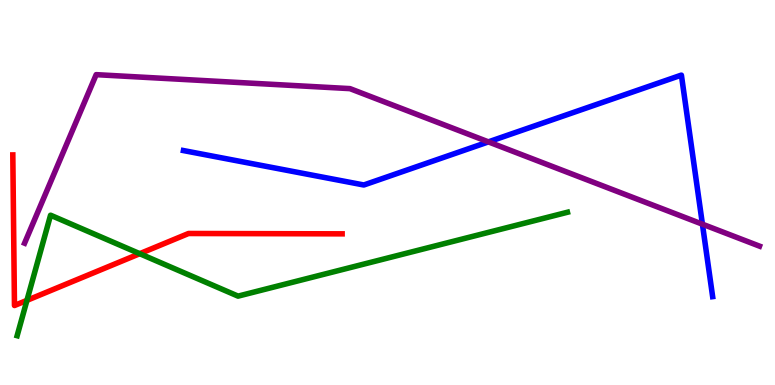[{'lines': ['blue', 'red'], 'intersections': []}, {'lines': ['green', 'red'], 'intersections': [{'x': 0.348, 'y': 2.2}, {'x': 1.8, 'y': 3.41}]}, {'lines': ['purple', 'red'], 'intersections': []}, {'lines': ['blue', 'green'], 'intersections': []}, {'lines': ['blue', 'purple'], 'intersections': [{'x': 6.3, 'y': 6.31}, {'x': 9.06, 'y': 4.18}]}, {'lines': ['green', 'purple'], 'intersections': []}]